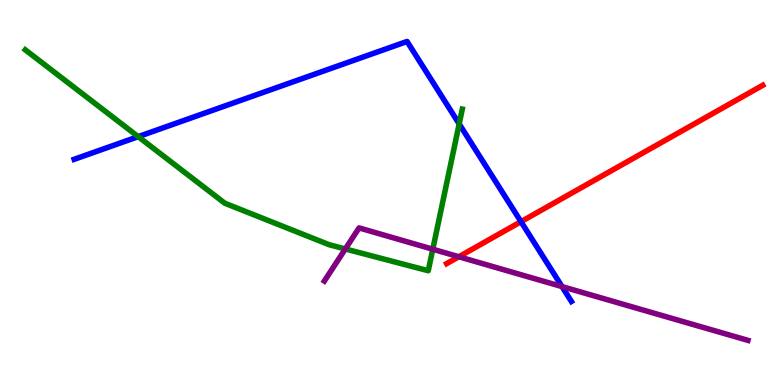[{'lines': ['blue', 'red'], 'intersections': [{'x': 6.72, 'y': 4.24}]}, {'lines': ['green', 'red'], 'intersections': []}, {'lines': ['purple', 'red'], 'intersections': [{'x': 5.92, 'y': 3.33}]}, {'lines': ['blue', 'green'], 'intersections': [{'x': 1.78, 'y': 6.45}, {'x': 5.92, 'y': 6.78}]}, {'lines': ['blue', 'purple'], 'intersections': [{'x': 7.25, 'y': 2.56}]}, {'lines': ['green', 'purple'], 'intersections': [{'x': 4.46, 'y': 3.53}, {'x': 5.58, 'y': 3.53}]}]